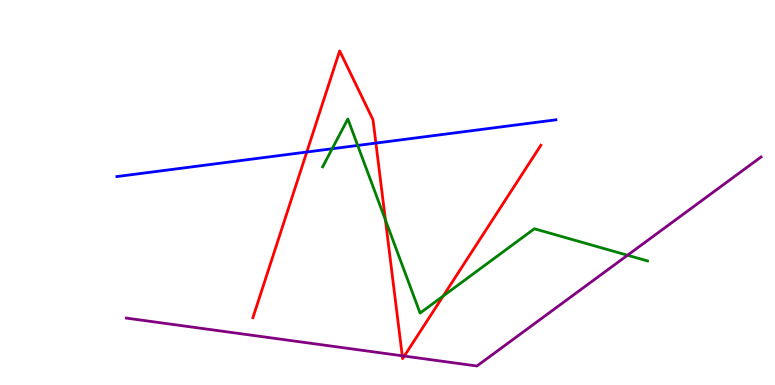[{'lines': ['blue', 'red'], 'intersections': [{'x': 3.96, 'y': 6.05}, {'x': 4.85, 'y': 6.28}]}, {'lines': ['green', 'red'], 'intersections': [{'x': 4.97, 'y': 4.29}, {'x': 5.72, 'y': 2.31}]}, {'lines': ['purple', 'red'], 'intersections': [{'x': 5.19, 'y': 0.759}, {'x': 5.22, 'y': 0.751}]}, {'lines': ['blue', 'green'], 'intersections': [{'x': 4.29, 'y': 6.14}, {'x': 4.62, 'y': 6.22}]}, {'lines': ['blue', 'purple'], 'intersections': []}, {'lines': ['green', 'purple'], 'intersections': [{'x': 8.1, 'y': 3.37}]}]